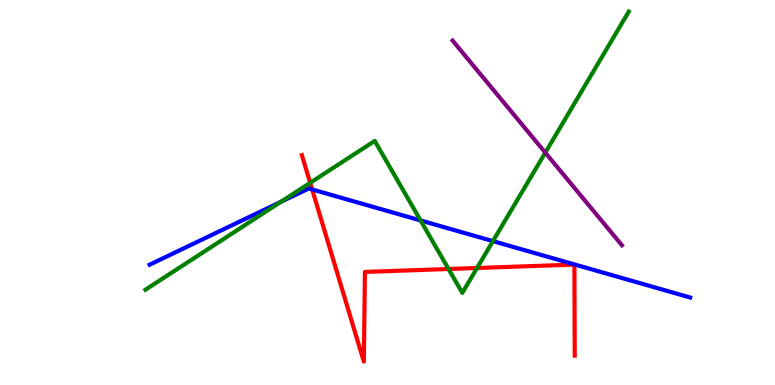[{'lines': ['blue', 'red'], 'intersections': [{'x': 4.03, 'y': 5.08}]}, {'lines': ['green', 'red'], 'intersections': [{'x': 4.0, 'y': 5.25}, {'x': 5.79, 'y': 3.01}, {'x': 6.16, 'y': 3.04}]}, {'lines': ['purple', 'red'], 'intersections': []}, {'lines': ['blue', 'green'], 'intersections': [{'x': 3.62, 'y': 4.76}, {'x': 5.43, 'y': 4.27}, {'x': 6.36, 'y': 3.74}]}, {'lines': ['blue', 'purple'], 'intersections': []}, {'lines': ['green', 'purple'], 'intersections': [{'x': 7.04, 'y': 6.03}]}]